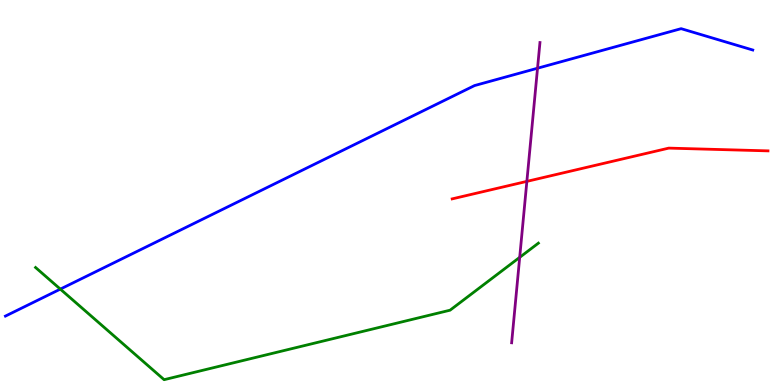[{'lines': ['blue', 'red'], 'intersections': []}, {'lines': ['green', 'red'], 'intersections': []}, {'lines': ['purple', 'red'], 'intersections': [{'x': 6.8, 'y': 5.29}]}, {'lines': ['blue', 'green'], 'intersections': [{'x': 0.778, 'y': 2.49}]}, {'lines': ['blue', 'purple'], 'intersections': [{'x': 6.94, 'y': 8.23}]}, {'lines': ['green', 'purple'], 'intersections': [{'x': 6.71, 'y': 3.32}]}]